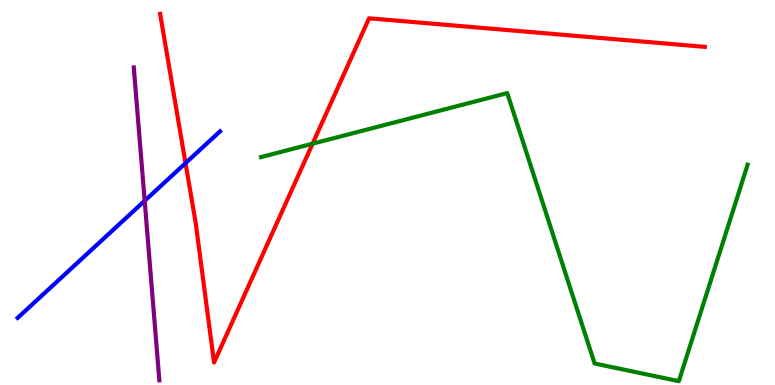[{'lines': ['blue', 'red'], 'intersections': [{'x': 2.39, 'y': 5.76}]}, {'lines': ['green', 'red'], 'intersections': [{'x': 4.03, 'y': 6.27}]}, {'lines': ['purple', 'red'], 'intersections': []}, {'lines': ['blue', 'green'], 'intersections': []}, {'lines': ['blue', 'purple'], 'intersections': [{'x': 1.87, 'y': 4.78}]}, {'lines': ['green', 'purple'], 'intersections': []}]